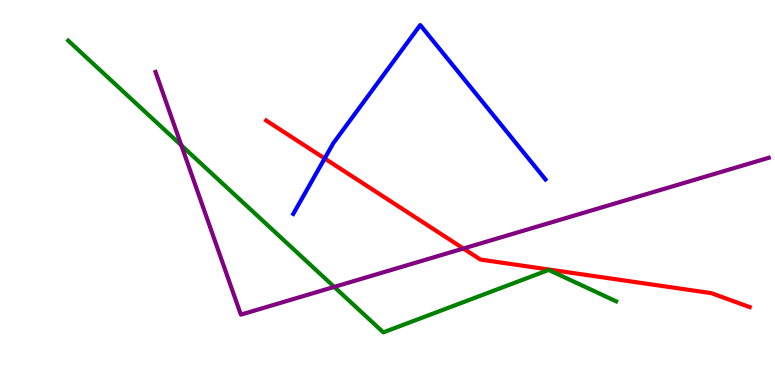[{'lines': ['blue', 'red'], 'intersections': [{'x': 4.19, 'y': 5.88}]}, {'lines': ['green', 'red'], 'intersections': []}, {'lines': ['purple', 'red'], 'intersections': [{'x': 5.98, 'y': 3.55}]}, {'lines': ['blue', 'green'], 'intersections': []}, {'lines': ['blue', 'purple'], 'intersections': []}, {'lines': ['green', 'purple'], 'intersections': [{'x': 2.34, 'y': 6.22}, {'x': 4.31, 'y': 2.55}]}]